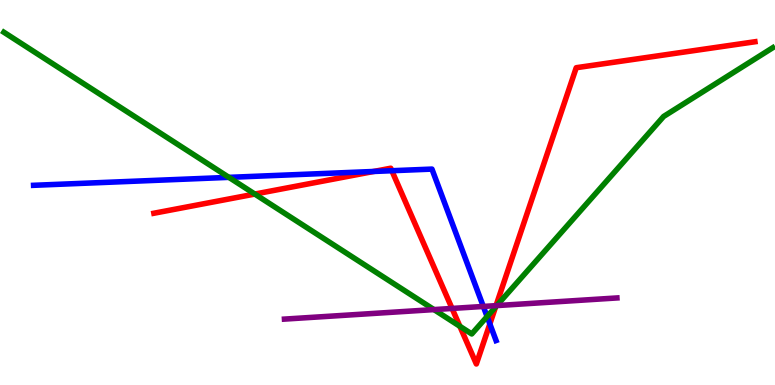[{'lines': ['blue', 'red'], 'intersections': [{'x': 4.82, 'y': 5.55}, {'x': 5.06, 'y': 5.57}, {'x': 6.32, 'y': 1.59}]}, {'lines': ['green', 'red'], 'intersections': [{'x': 3.29, 'y': 4.96}, {'x': 5.93, 'y': 1.52}, {'x': 6.39, 'y': 2.03}]}, {'lines': ['purple', 'red'], 'intersections': [{'x': 5.83, 'y': 1.99}, {'x': 6.4, 'y': 2.06}]}, {'lines': ['blue', 'green'], 'intersections': [{'x': 2.95, 'y': 5.39}, {'x': 6.29, 'y': 1.78}]}, {'lines': ['blue', 'purple'], 'intersections': [{'x': 6.24, 'y': 2.04}]}, {'lines': ['green', 'purple'], 'intersections': [{'x': 5.6, 'y': 1.96}, {'x': 6.41, 'y': 2.06}]}]